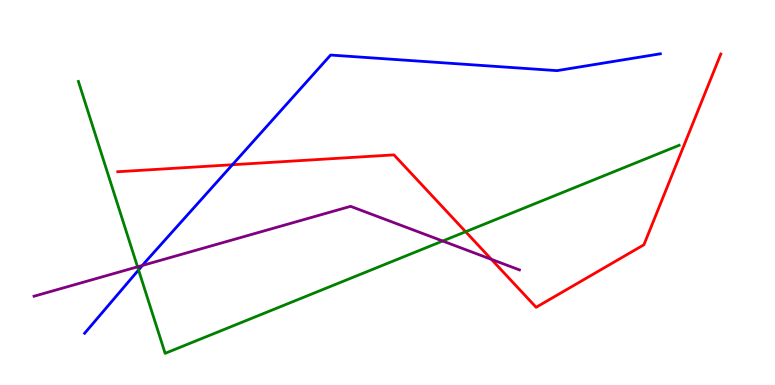[{'lines': ['blue', 'red'], 'intersections': [{'x': 3.0, 'y': 5.72}]}, {'lines': ['green', 'red'], 'intersections': [{'x': 6.01, 'y': 3.98}]}, {'lines': ['purple', 'red'], 'intersections': [{'x': 6.34, 'y': 3.26}]}, {'lines': ['blue', 'green'], 'intersections': [{'x': 1.79, 'y': 2.99}]}, {'lines': ['blue', 'purple'], 'intersections': [{'x': 1.84, 'y': 3.11}]}, {'lines': ['green', 'purple'], 'intersections': [{'x': 1.77, 'y': 3.07}, {'x': 5.71, 'y': 3.74}]}]